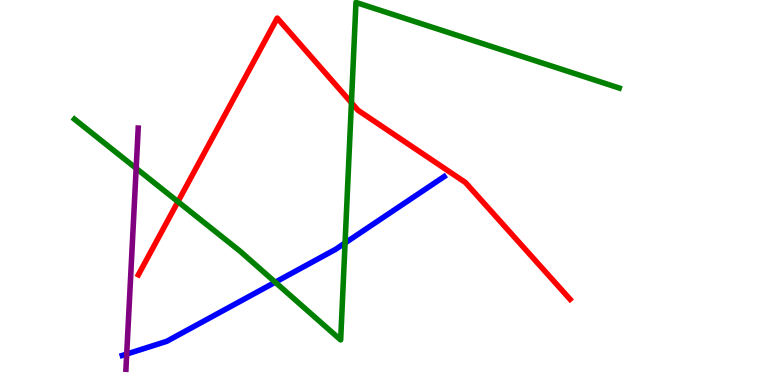[{'lines': ['blue', 'red'], 'intersections': []}, {'lines': ['green', 'red'], 'intersections': [{'x': 2.3, 'y': 4.76}, {'x': 4.53, 'y': 7.33}]}, {'lines': ['purple', 'red'], 'intersections': []}, {'lines': ['blue', 'green'], 'intersections': [{'x': 3.55, 'y': 2.67}, {'x': 4.45, 'y': 3.69}]}, {'lines': ['blue', 'purple'], 'intersections': [{'x': 1.63, 'y': 0.804}]}, {'lines': ['green', 'purple'], 'intersections': [{'x': 1.76, 'y': 5.63}]}]